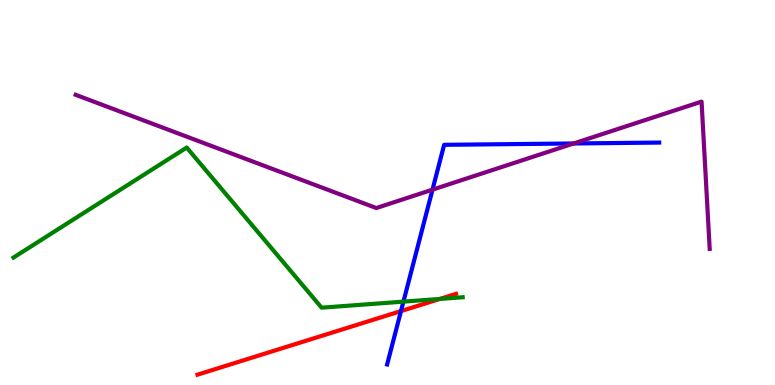[{'lines': ['blue', 'red'], 'intersections': [{'x': 5.17, 'y': 1.92}]}, {'lines': ['green', 'red'], 'intersections': [{'x': 5.68, 'y': 2.24}]}, {'lines': ['purple', 'red'], 'intersections': []}, {'lines': ['blue', 'green'], 'intersections': [{'x': 5.21, 'y': 2.17}]}, {'lines': ['blue', 'purple'], 'intersections': [{'x': 5.58, 'y': 5.07}, {'x': 7.4, 'y': 6.27}]}, {'lines': ['green', 'purple'], 'intersections': []}]